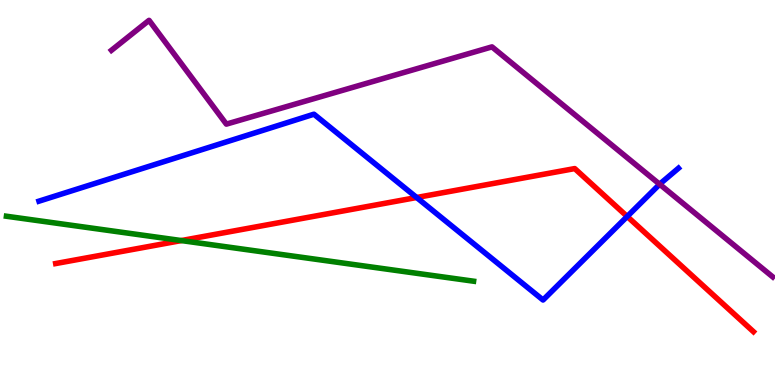[{'lines': ['blue', 'red'], 'intersections': [{'x': 5.38, 'y': 4.87}, {'x': 8.09, 'y': 4.38}]}, {'lines': ['green', 'red'], 'intersections': [{'x': 2.34, 'y': 3.75}]}, {'lines': ['purple', 'red'], 'intersections': []}, {'lines': ['blue', 'green'], 'intersections': []}, {'lines': ['blue', 'purple'], 'intersections': [{'x': 8.51, 'y': 5.21}]}, {'lines': ['green', 'purple'], 'intersections': []}]